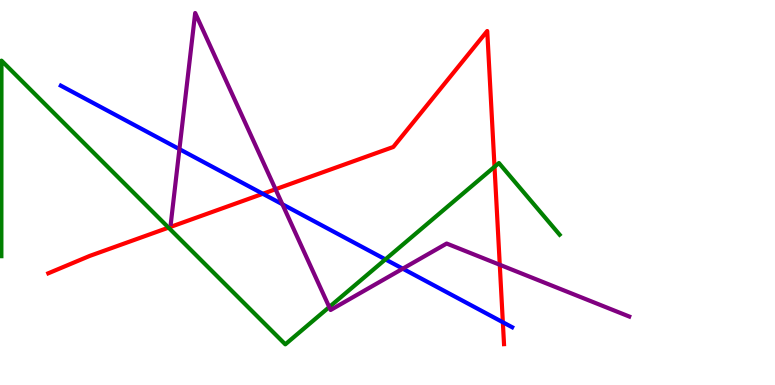[{'lines': ['blue', 'red'], 'intersections': [{'x': 3.39, 'y': 4.97}, {'x': 6.49, 'y': 1.63}]}, {'lines': ['green', 'red'], 'intersections': [{'x': 2.17, 'y': 4.09}, {'x': 6.38, 'y': 5.67}]}, {'lines': ['purple', 'red'], 'intersections': [{'x': 3.56, 'y': 5.08}, {'x': 6.45, 'y': 3.12}]}, {'lines': ['blue', 'green'], 'intersections': [{'x': 4.97, 'y': 3.26}]}, {'lines': ['blue', 'purple'], 'intersections': [{'x': 2.32, 'y': 6.13}, {'x': 3.64, 'y': 4.7}, {'x': 5.2, 'y': 3.02}]}, {'lines': ['green', 'purple'], 'intersections': [{'x': 4.25, 'y': 2.02}]}]